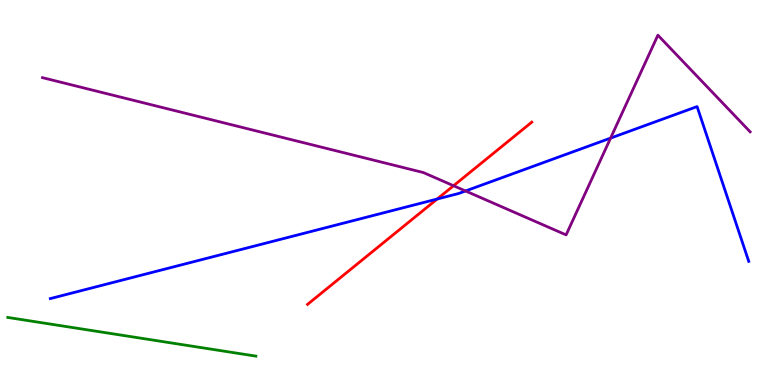[{'lines': ['blue', 'red'], 'intersections': [{'x': 5.64, 'y': 4.83}]}, {'lines': ['green', 'red'], 'intersections': []}, {'lines': ['purple', 'red'], 'intersections': [{'x': 5.85, 'y': 5.18}]}, {'lines': ['blue', 'green'], 'intersections': []}, {'lines': ['blue', 'purple'], 'intersections': [{'x': 6.01, 'y': 5.04}, {'x': 7.88, 'y': 6.41}]}, {'lines': ['green', 'purple'], 'intersections': []}]